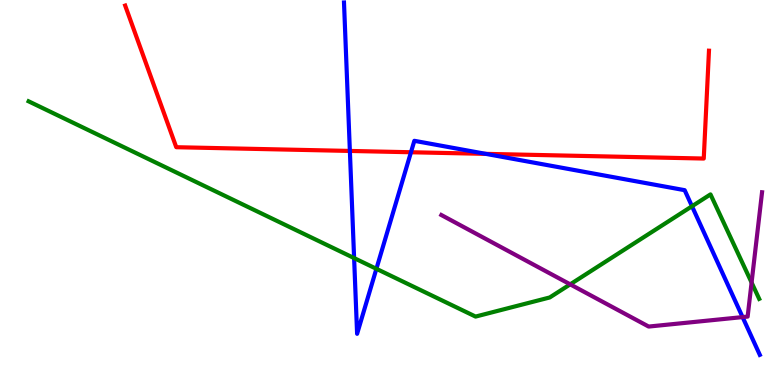[{'lines': ['blue', 'red'], 'intersections': [{'x': 4.51, 'y': 6.08}, {'x': 5.3, 'y': 6.05}, {'x': 6.27, 'y': 6.0}]}, {'lines': ['green', 'red'], 'intersections': []}, {'lines': ['purple', 'red'], 'intersections': []}, {'lines': ['blue', 'green'], 'intersections': [{'x': 4.57, 'y': 3.3}, {'x': 4.86, 'y': 3.02}, {'x': 8.93, 'y': 4.64}]}, {'lines': ['blue', 'purple'], 'intersections': [{'x': 9.58, 'y': 1.76}]}, {'lines': ['green', 'purple'], 'intersections': [{'x': 7.36, 'y': 2.61}, {'x': 9.7, 'y': 2.66}]}]